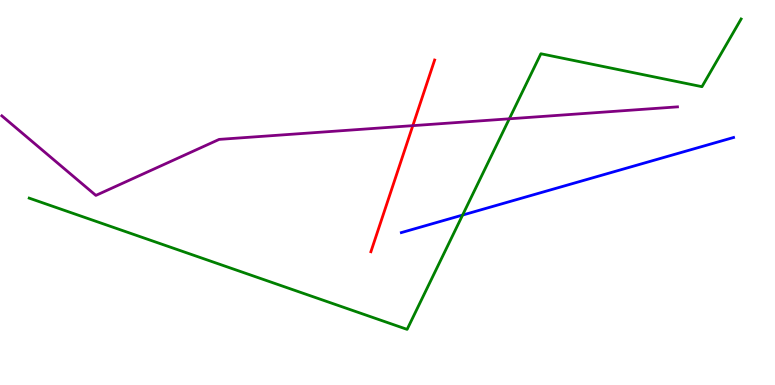[{'lines': ['blue', 'red'], 'intersections': []}, {'lines': ['green', 'red'], 'intersections': []}, {'lines': ['purple', 'red'], 'intersections': [{'x': 5.33, 'y': 6.74}]}, {'lines': ['blue', 'green'], 'intersections': [{'x': 5.97, 'y': 4.41}]}, {'lines': ['blue', 'purple'], 'intersections': []}, {'lines': ['green', 'purple'], 'intersections': [{'x': 6.57, 'y': 6.91}]}]